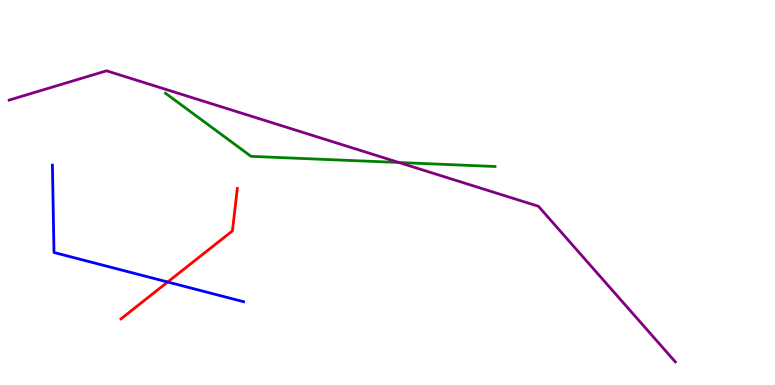[{'lines': ['blue', 'red'], 'intersections': [{'x': 2.16, 'y': 2.68}]}, {'lines': ['green', 'red'], 'intersections': []}, {'lines': ['purple', 'red'], 'intersections': []}, {'lines': ['blue', 'green'], 'intersections': []}, {'lines': ['blue', 'purple'], 'intersections': []}, {'lines': ['green', 'purple'], 'intersections': [{'x': 5.15, 'y': 5.78}]}]